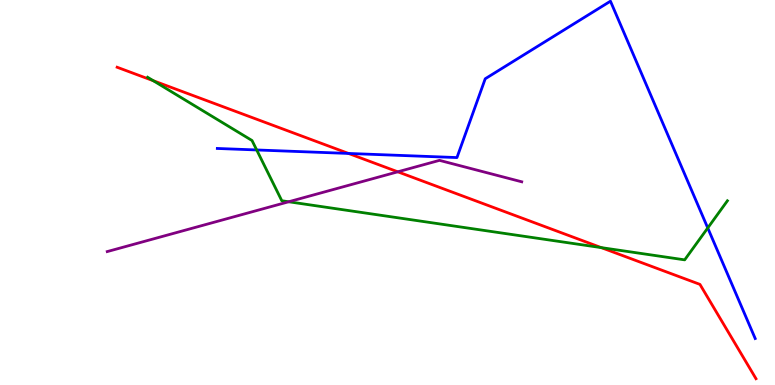[{'lines': ['blue', 'red'], 'intersections': [{'x': 4.5, 'y': 6.01}]}, {'lines': ['green', 'red'], 'intersections': [{'x': 1.98, 'y': 7.9}, {'x': 7.76, 'y': 3.57}]}, {'lines': ['purple', 'red'], 'intersections': [{'x': 5.13, 'y': 5.54}]}, {'lines': ['blue', 'green'], 'intersections': [{'x': 3.31, 'y': 6.11}, {'x': 9.13, 'y': 4.08}]}, {'lines': ['blue', 'purple'], 'intersections': []}, {'lines': ['green', 'purple'], 'intersections': [{'x': 3.72, 'y': 4.76}]}]